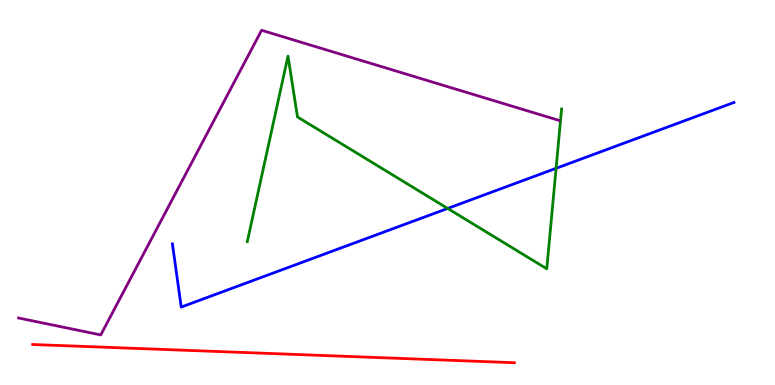[{'lines': ['blue', 'red'], 'intersections': []}, {'lines': ['green', 'red'], 'intersections': []}, {'lines': ['purple', 'red'], 'intersections': []}, {'lines': ['blue', 'green'], 'intersections': [{'x': 5.78, 'y': 4.59}, {'x': 7.18, 'y': 5.63}]}, {'lines': ['blue', 'purple'], 'intersections': []}, {'lines': ['green', 'purple'], 'intersections': []}]